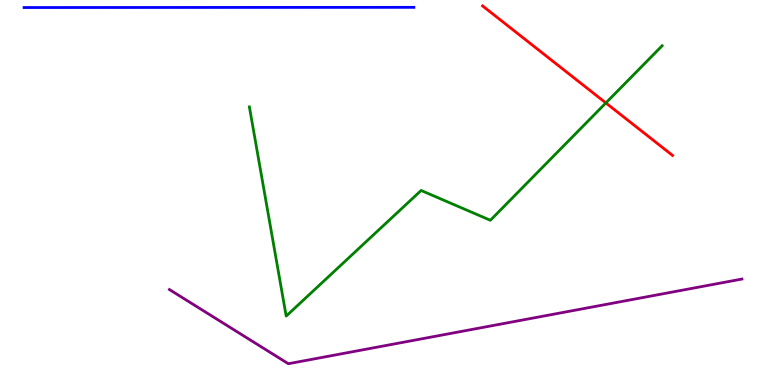[{'lines': ['blue', 'red'], 'intersections': []}, {'lines': ['green', 'red'], 'intersections': [{'x': 7.82, 'y': 7.33}]}, {'lines': ['purple', 'red'], 'intersections': []}, {'lines': ['blue', 'green'], 'intersections': []}, {'lines': ['blue', 'purple'], 'intersections': []}, {'lines': ['green', 'purple'], 'intersections': []}]